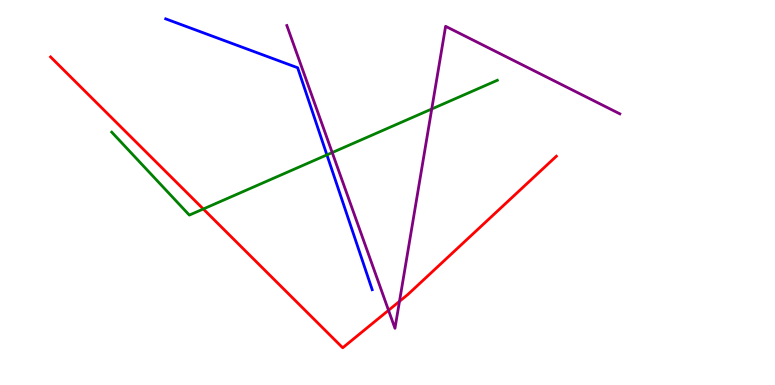[{'lines': ['blue', 'red'], 'intersections': []}, {'lines': ['green', 'red'], 'intersections': [{'x': 2.62, 'y': 4.57}]}, {'lines': ['purple', 'red'], 'intersections': [{'x': 5.01, 'y': 1.94}, {'x': 5.15, 'y': 2.17}]}, {'lines': ['blue', 'green'], 'intersections': [{'x': 4.22, 'y': 5.98}]}, {'lines': ['blue', 'purple'], 'intersections': []}, {'lines': ['green', 'purple'], 'intersections': [{'x': 4.29, 'y': 6.04}, {'x': 5.57, 'y': 7.17}]}]